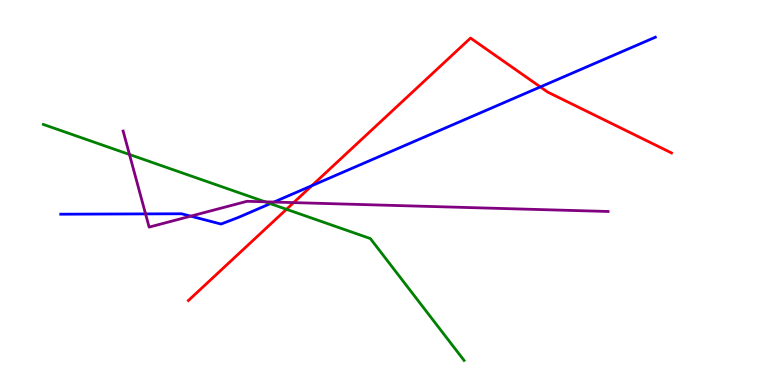[{'lines': ['blue', 'red'], 'intersections': [{'x': 4.02, 'y': 5.18}, {'x': 6.97, 'y': 7.74}]}, {'lines': ['green', 'red'], 'intersections': [{'x': 3.7, 'y': 4.56}]}, {'lines': ['purple', 'red'], 'intersections': [{'x': 3.79, 'y': 4.74}]}, {'lines': ['blue', 'green'], 'intersections': [{'x': 3.49, 'y': 4.71}]}, {'lines': ['blue', 'purple'], 'intersections': [{'x': 1.88, 'y': 4.44}, {'x': 2.46, 'y': 4.39}, {'x': 3.53, 'y': 4.75}]}, {'lines': ['green', 'purple'], 'intersections': [{'x': 1.67, 'y': 5.99}, {'x': 3.42, 'y': 4.76}]}]